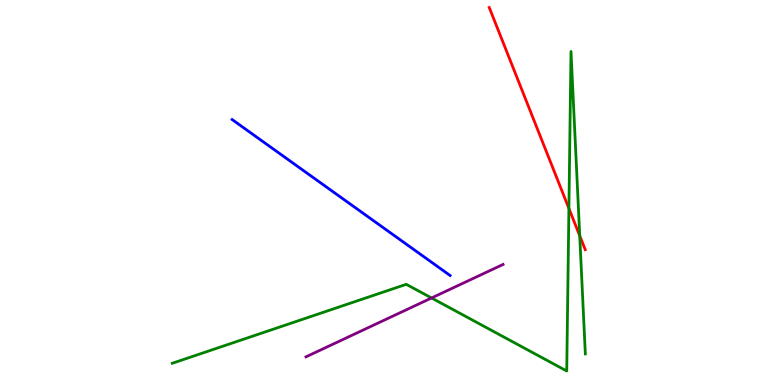[{'lines': ['blue', 'red'], 'intersections': []}, {'lines': ['green', 'red'], 'intersections': [{'x': 7.34, 'y': 4.59}, {'x': 7.48, 'y': 3.88}]}, {'lines': ['purple', 'red'], 'intersections': []}, {'lines': ['blue', 'green'], 'intersections': []}, {'lines': ['blue', 'purple'], 'intersections': []}, {'lines': ['green', 'purple'], 'intersections': [{'x': 5.57, 'y': 2.26}]}]